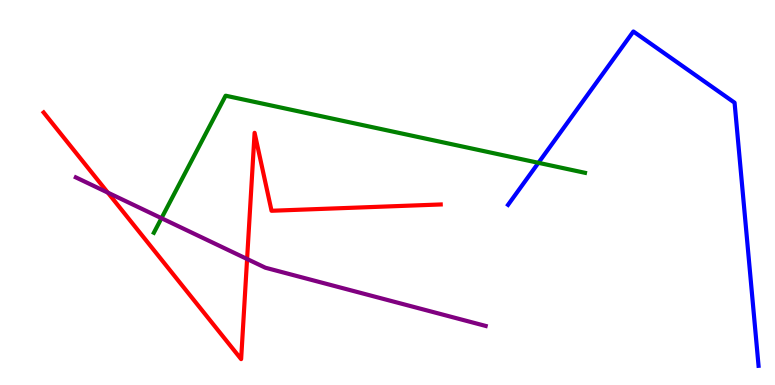[{'lines': ['blue', 'red'], 'intersections': []}, {'lines': ['green', 'red'], 'intersections': []}, {'lines': ['purple', 'red'], 'intersections': [{'x': 1.39, 'y': 5.0}, {'x': 3.19, 'y': 3.27}]}, {'lines': ['blue', 'green'], 'intersections': [{'x': 6.95, 'y': 5.77}]}, {'lines': ['blue', 'purple'], 'intersections': []}, {'lines': ['green', 'purple'], 'intersections': [{'x': 2.08, 'y': 4.33}]}]